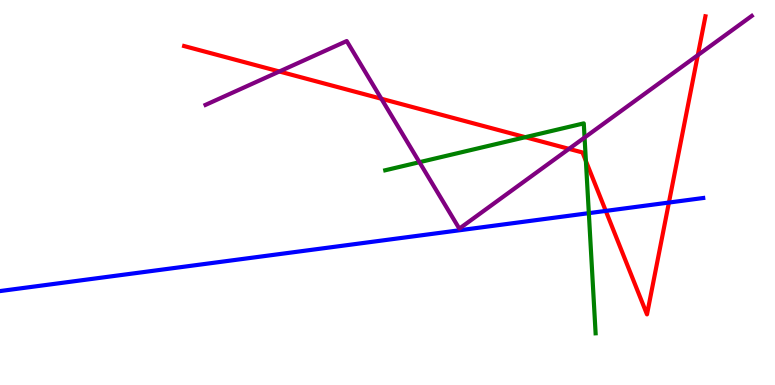[{'lines': ['blue', 'red'], 'intersections': [{'x': 7.82, 'y': 4.52}, {'x': 8.63, 'y': 4.74}]}, {'lines': ['green', 'red'], 'intersections': [{'x': 6.78, 'y': 6.44}, {'x': 7.56, 'y': 5.82}]}, {'lines': ['purple', 'red'], 'intersections': [{'x': 3.6, 'y': 8.14}, {'x': 4.92, 'y': 7.44}, {'x': 7.34, 'y': 6.13}, {'x': 9.0, 'y': 8.57}]}, {'lines': ['blue', 'green'], 'intersections': [{'x': 7.6, 'y': 4.46}]}, {'lines': ['blue', 'purple'], 'intersections': []}, {'lines': ['green', 'purple'], 'intersections': [{'x': 5.41, 'y': 5.79}, {'x': 7.54, 'y': 6.43}]}]